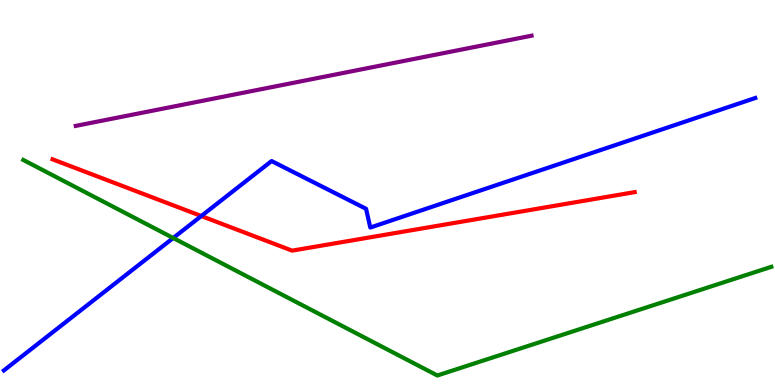[{'lines': ['blue', 'red'], 'intersections': [{'x': 2.6, 'y': 4.39}]}, {'lines': ['green', 'red'], 'intersections': []}, {'lines': ['purple', 'red'], 'intersections': []}, {'lines': ['blue', 'green'], 'intersections': [{'x': 2.23, 'y': 3.82}]}, {'lines': ['blue', 'purple'], 'intersections': []}, {'lines': ['green', 'purple'], 'intersections': []}]